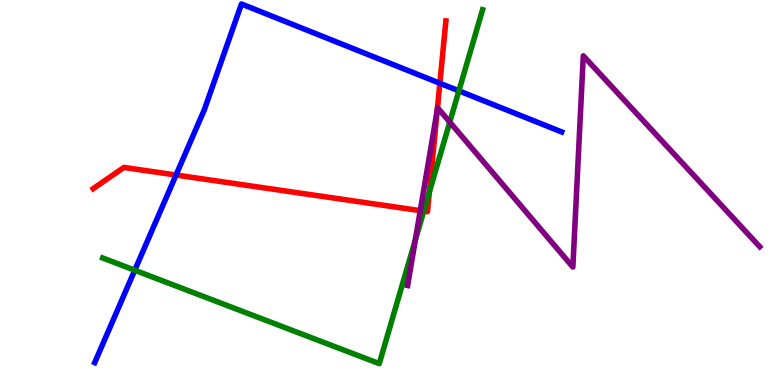[{'lines': ['blue', 'red'], 'intersections': [{'x': 2.27, 'y': 5.45}, {'x': 5.68, 'y': 7.84}]}, {'lines': ['green', 'red'], 'intersections': [{'x': 5.47, 'y': 4.52}, {'x': 5.54, 'y': 5.01}]}, {'lines': ['purple', 'red'], 'intersections': [{'x': 5.42, 'y': 4.53}, {'x': 5.64, 'y': 7.15}]}, {'lines': ['blue', 'green'], 'intersections': [{'x': 1.74, 'y': 2.98}, {'x': 5.92, 'y': 7.64}]}, {'lines': ['blue', 'purple'], 'intersections': []}, {'lines': ['green', 'purple'], 'intersections': [{'x': 5.36, 'y': 3.76}, {'x': 5.8, 'y': 6.83}]}]